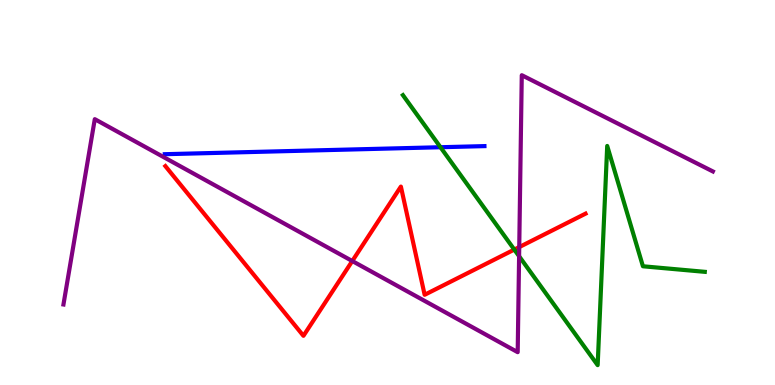[{'lines': ['blue', 'red'], 'intersections': []}, {'lines': ['green', 'red'], 'intersections': [{'x': 6.64, 'y': 3.52}]}, {'lines': ['purple', 'red'], 'intersections': [{'x': 4.55, 'y': 3.22}, {'x': 6.7, 'y': 3.58}]}, {'lines': ['blue', 'green'], 'intersections': [{'x': 5.68, 'y': 6.18}]}, {'lines': ['blue', 'purple'], 'intersections': []}, {'lines': ['green', 'purple'], 'intersections': [{'x': 6.7, 'y': 3.34}]}]